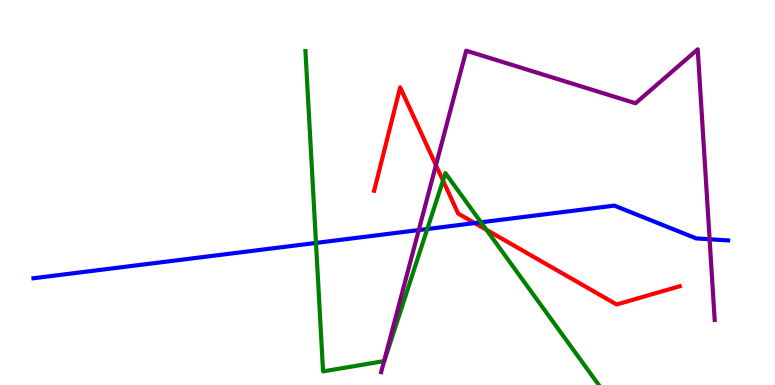[{'lines': ['blue', 'red'], 'intersections': [{'x': 6.13, 'y': 4.21}]}, {'lines': ['green', 'red'], 'intersections': [{'x': 5.72, 'y': 5.31}, {'x': 6.28, 'y': 4.03}]}, {'lines': ['purple', 'red'], 'intersections': [{'x': 5.63, 'y': 5.71}]}, {'lines': ['blue', 'green'], 'intersections': [{'x': 4.08, 'y': 3.69}, {'x': 5.51, 'y': 4.05}, {'x': 6.21, 'y': 4.23}]}, {'lines': ['blue', 'purple'], 'intersections': [{'x': 5.4, 'y': 4.02}, {'x': 9.16, 'y': 3.79}]}, {'lines': ['green', 'purple'], 'intersections': [{'x': 4.96, 'y': 0.62}]}]